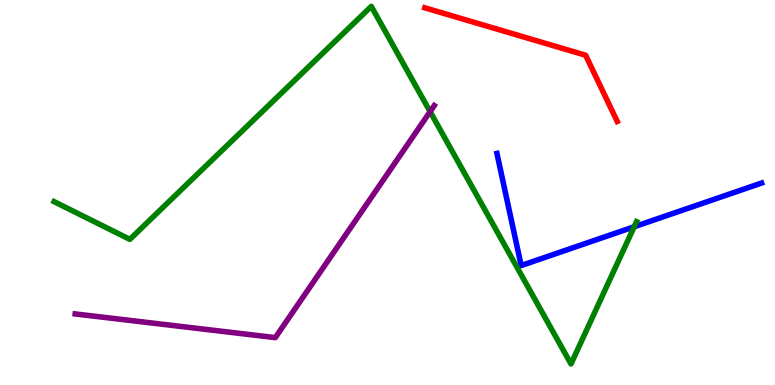[{'lines': ['blue', 'red'], 'intersections': []}, {'lines': ['green', 'red'], 'intersections': []}, {'lines': ['purple', 'red'], 'intersections': []}, {'lines': ['blue', 'green'], 'intersections': [{'x': 8.18, 'y': 4.11}]}, {'lines': ['blue', 'purple'], 'intersections': []}, {'lines': ['green', 'purple'], 'intersections': [{'x': 5.55, 'y': 7.1}]}]